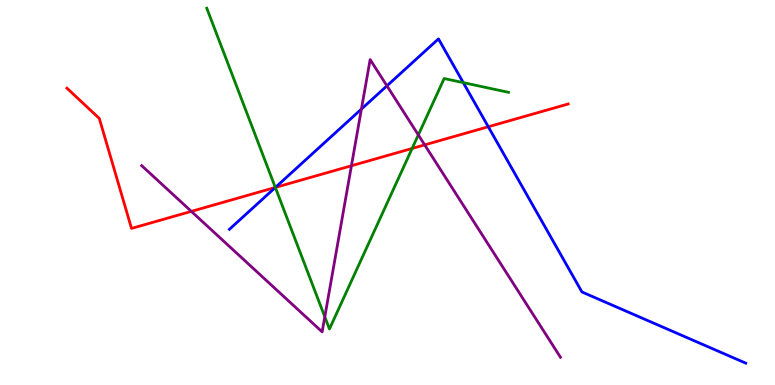[{'lines': ['blue', 'red'], 'intersections': [{'x': 3.55, 'y': 5.13}, {'x': 6.3, 'y': 6.71}]}, {'lines': ['green', 'red'], 'intersections': [{'x': 3.55, 'y': 5.13}, {'x': 5.32, 'y': 6.14}]}, {'lines': ['purple', 'red'], 'intersections': [{'x': 2.47, 'y': 4.51}, {'x': 4.53, 'y': 5.69}, {'x': 5.48, 'y': 6.24}]}, {'lines': ['blue', 'green'], 'intersections': [{'x': 3.55, 'y': 5.13}, {'x': 5.98, 'y': 7.85}]}, {'lines': ['blue', 'purple'], 'intersections': [{'x': 4.66, 'y': 7.17}, {'x': 4.99, 'y': 7.77}]}, {'lines': ['green', 'purple'], 'intersections': [{'x': 4.19, 'y': 1.77}, {'x': 5.4, 'y': 6.5}]}]